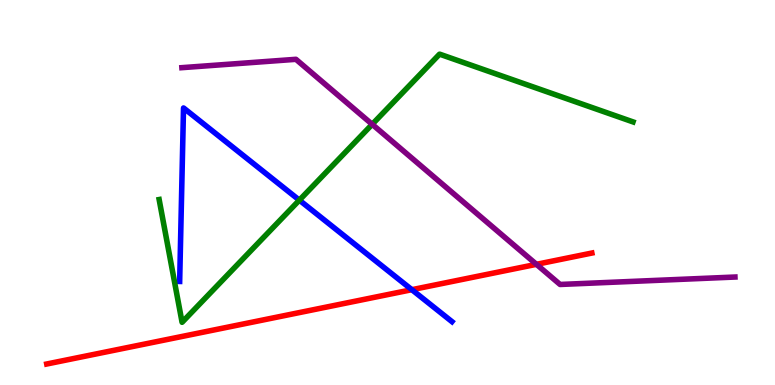[{'lines': ['blue', 'red'], 'intersections': [{'x': 5.31, 'y': 2.48}]}, {'lines': ['green', 'red'], 'intersections': []}, {'lines': ['purple', 'red'], 'intersections': [{'x': 6.92, 'y': 3.13}]}, {'lines': ['blue', 'green'], 'intersections': [{'x': 3.86, 'y': 4.8}]}, {'lines': ['blue', 'purple'], 'intersections': []}, {'lines': ['green', 'purple'], 'intersections': [{'x': 4.8, 'y': 6.77}]}]